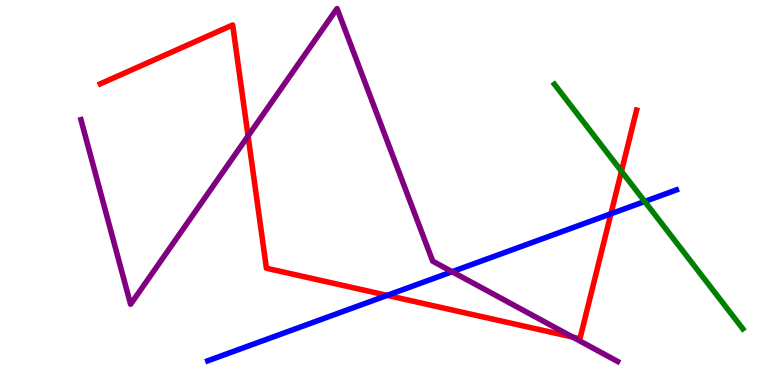[{'lines': ['blue', 'red'], 'intersections': [{'x': 5.0, 'y': 2.33}, {'x': 7.88, 'y': 4.45}]}, {'lines': ['green', 'red'], 'intersections': [{'x': 8.02, 'y': 5.55}]}, {'lines': ['purple', 'red'], 'intersections': [{'x': 3.2, 'y': 6.47}, {'x': 7.39, 'y': 1.24}]}, {'lines': ['blue', 'green'], 'intersections': [{'x': 8.32, 'y': 4.77}]}, {'lines': ['blue', 'purple'], 'intersections': [{'x': 5.83, 'y': 2.94}]}, {'lines': ['green', 'purple'], 'intersections': []}]